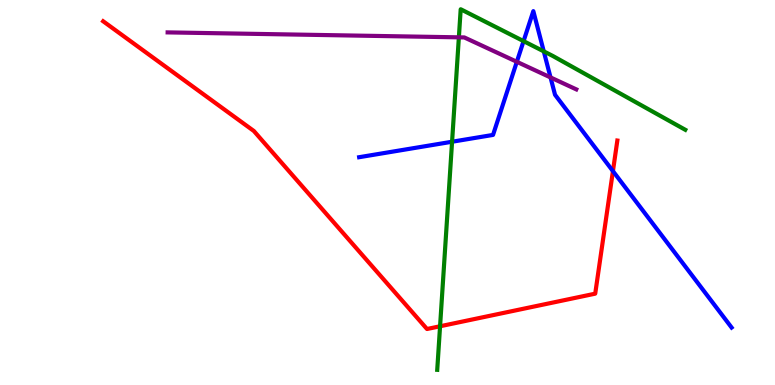[{'lines': ['blue', 'red'], 'intersections': [{'x': 7.91, 'y': 5.56}]}, {'lines': ['green', 'red'], 'intersections': [{'x': 5.68, 'y': 1.53}]}, {'lines': ['purple', 'red'], 'intersections': []}, {'lines': ['blue', 'green'], 'intersections': [{'x': 5.83, 'y': 6.32}, {'x': 6.76, 'y': 8.93}, {'x': 7.02, 'y': 8.67}]}, {'lines': ['blue', 'purple'], 'intersections': [{'x': 6.67, 'y': 8.39}, {'x': 7.1, 'y': 7.99}]}, {'lines': ['green', 'purple'], 'intersections': [{'x': 5.92, 'y': 9.03}]}]